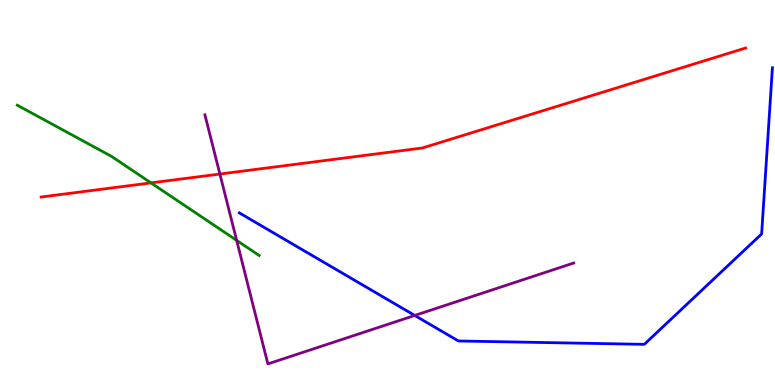[{'lines': ['blue', 'red'], 'intersections': []}, {'lines': ['green', 'red'], 'intersections': [{'x': 1.95, 'y': 5.25}]}, {'lines': ['purple', 'red'], 'intersections': [{'x': 2.84, 'y': 5.48}]}, {'lines': ['blue', 'green'], 'intersections': []}, {'lines': ['blue', 'purple'], 'intersections': [{'x': 5.35, 'y': 1.81}]}, {'lines': ['green', 'purple'], 'intersections': [{'x': 3.05, 'y': 3.76}]}]